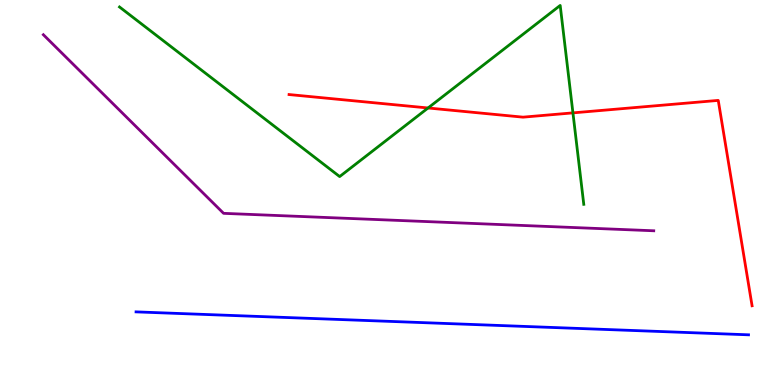[{'lines': ['blue', 'red'], 'intersections': []}, {'lines': ['green', 'red'], 'intersections': [{'x': 5.52, 'y': 7.2}, {'x': 7.39, 'y': 7.07}]}, {'lines': ['purple', 'red'], 'intersections': []}, {'lines': ['blue', 'green'], 'intersections': []}, {'lines': ['blue', 'purple'], 'intersections': []}, {'lines': ['green', 'purple'], 'intersections': []}]